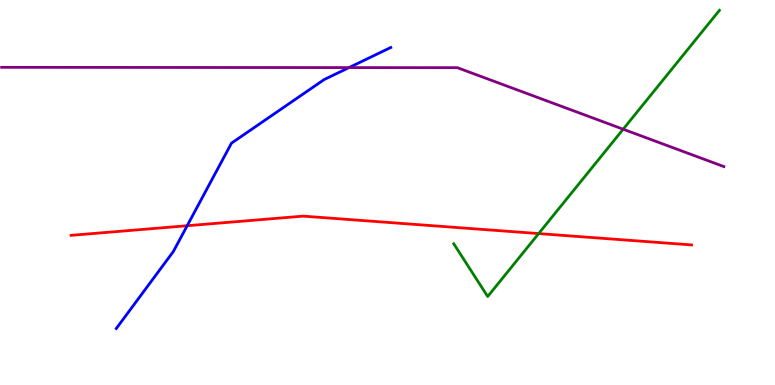[{'lines': ['blue', 'red'], 'intersections': [{'x': 2.42, 'y': 4.14}]}, {'lines': ['green', 'red'], 'intersections': [{'x': 6.95, 'y': 3.93}]}, {'lines': ['purple', 'red'], 'intersections': []}, {'lines': ['blue', 'green'], 'intersections': []}, {'lines': ['blue', 'purple'], 'intersections': [{'x': 4.5, 'y': 8.24}]}, {'lines': ['green', 'purple'], 'intersections': [{'x': 8.04, 'y': 6.64}]}]